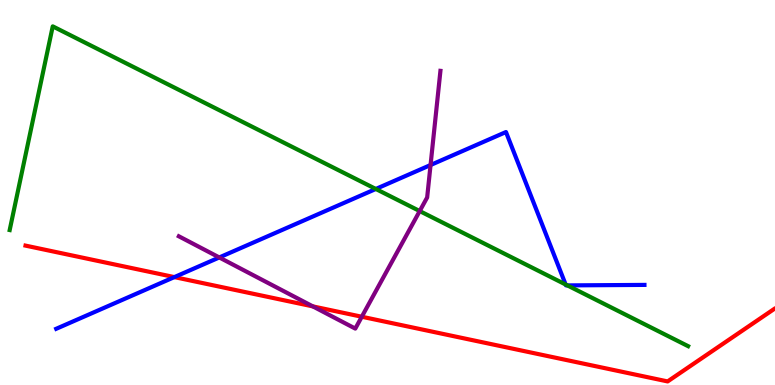[{'lines': ['blue', 'red'], 'intersections': [{'x': 2.25, 'y': 2.8}]}, {'lines': ['green', 'red'], 'intersections': []}, {'lines': ['purple', 'red'], 'intersections': [{'x': 4.04, 'y': 2.04}, {'x': 4.67, 'y': 1.77}]}, {'lines': ['blue', 'green'], 'intersections': [{'x': 4.85, 'y': 5.09}, {'x': 7.3, 'y': 2.61}, {'x': 7.32, 'y': 2.59}]}, {'lines': ['blue', 'purple'], 'intersections': [{'x': 2.83, 'y': 3.31}, {'x': 5.56, 'y': 5.71}]}, {'lines': ['green', 'purple'], 'intersections': [{'x': 5.42, 'y': 4.52}]}]